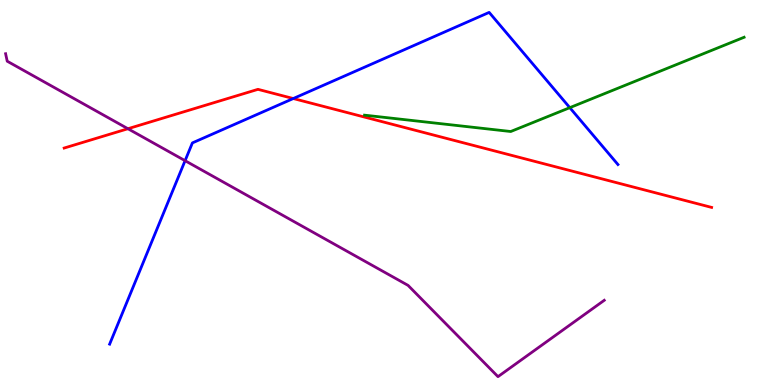[{'lines': ['blue', 'red'], 'intersections': [{'x': 3.78, 'y': 7.44}]}, {'lines': ['green', 'red'], 'intersections': []}, {'lines': ['purple', 'red'], 'intersections': [{'x': 1.65, 'y': 6.66}]}, {'lines': ['blue', 'green'], 'intersections': [{'x': 7.35, 'y': 7.2}]}, {'lines': ['blue', 'purple'], 'intersections': [{'x': 2.39, 'y': 5.83}]}, {'lines': ['green', 'purple'], 'intersections': []}]